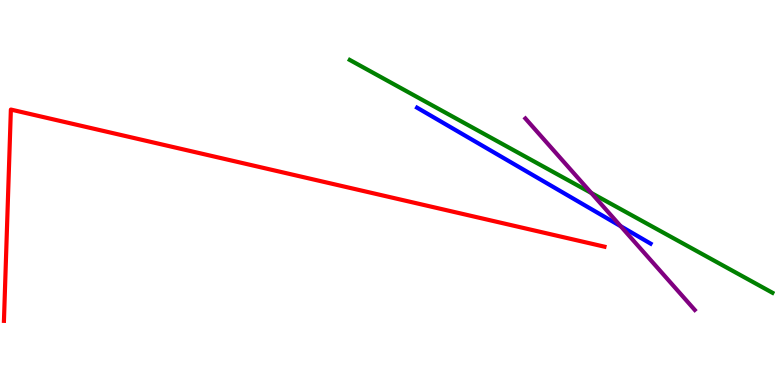[{'lines': ['blue', 'red'], 'intersections': []}, {'lines': ['green', 'red'], 'intersections': []}, {'lines': ['purple', 'red'], 'intersections': []}, {'lines': ['blue', 'green'], 'intersections': []}, {'lines': ['blue', 'purple'], 'intersections': [{'x': 8.01, 'y': 4.12}]}, {'lines': ['green', 'purple'], 'intersections': [{'x': 7.63, 'y': 4.99}]}]